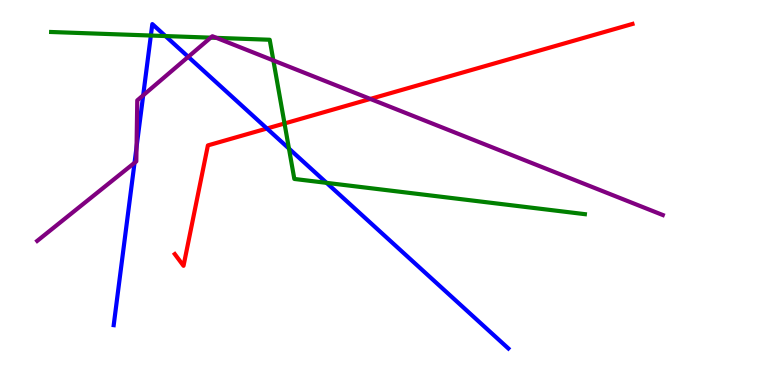[{'lines': ['blue', 'red'], 'intersections': [{'x': 3.44, 'y': 6.66}]}, {'lines': ['green', 'red'], 'intersections': [{'x': 3.67, 'y': 6.79}]}, {'lines': ['purple', 'red'], 'intersections': [{'x': 4.78, 'y': 7.43}]}, {'lines': ['blue', 'green'], 'intersections': [{'x': 1.95, 'y': 9.08}, {'x': 2.13, 'y': 9.06}, {'x': 3.73, 'y': 6.14}, {'x': 4.21, 'y': 5.25}]}, {'lines': ['blue', 'purple'], 'intersections': [{'x': 1.74, 'y': 5.77}, {'x': 1.76, 'y': 6.18}, {'x': 1.85, 'y': 7.52}, {'x': 2.43, 'y': 8.52}]}, {'lines': ['green', 'purple'], 'intersections': [{'x': 2.72, 'y': 9.02}, {'x': 2.79, 'y': 9.02}, {'x': 3.53, 'y': 8.43}]}]